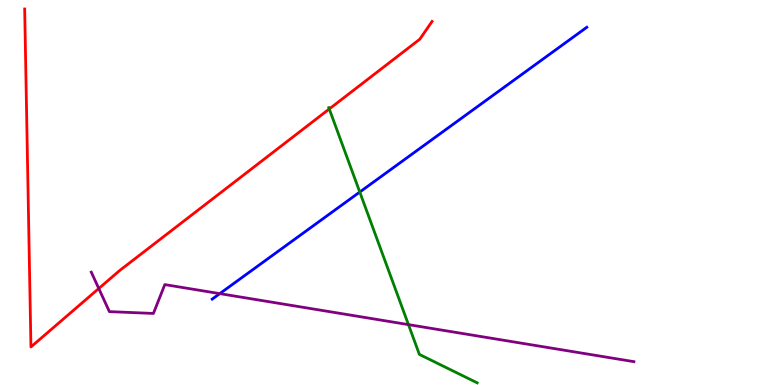[{'lines': ['blue', 'red'], 'intersections': []}, {'lines': ['green', 'red'], 'intersections': [{'x': 4.25, 'y': 7.17}]}, {'lines': ['purple', 'red'], 'intersections': [{'x': 1.27, 'y': 2.51}]}, {'lines': ['blue', 'green'], 'intersections': [{'x': 4.64, 'y': 5.01}]}, {'lines': ['blue', 'purple'], 'intersections': [{'x': 2.84, 'y': 2.37}]}, {'lines': ['green', 'purple'], 'intersections': [{'x': 5.27, 'y': 1.57}]}]